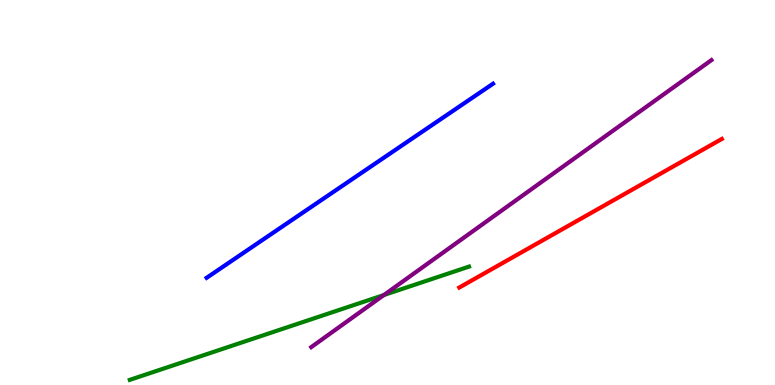[{'lines': ['blue', 'red'], 'intersections': []}, {'lines': ['green', 'red'], 'intersections': []}, {'lines': ['purple', 'red'], 'intersections': []}, {'lines': ['blue', 'green'], 'intersections': []}, {'lines': ['blue', 'purple'], 'intersections': []}, {'lines': ['green', 'purple'], 'intersections': [{'x': 4.95, 'y': 2.34}]}]